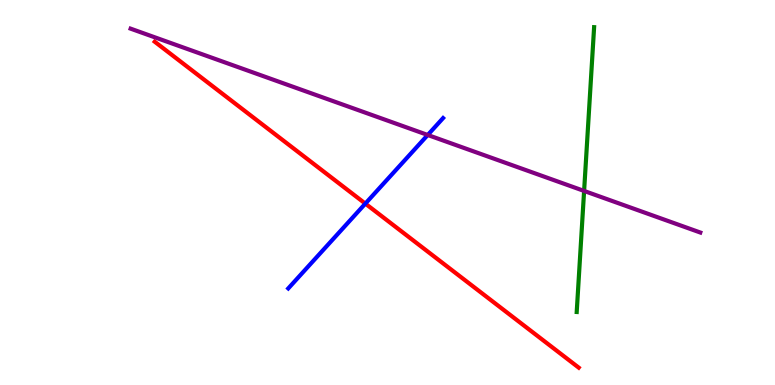[{'lines': ['blue', 'red'], 'intersections': [{'x': 4.71, 'y': 4.71}]}, {'lines': ['green', 'red'], 'intersections': []}, {'lines': ['purple', 'red'], 'intersections': []}, {'lines': ['blue', 'green'], 'intersections': []}, {'lines': ['blue', 'purple'], 'intersections': [{'x': 5.52, 'y': 6.49}]}, {'lines': ['green', 'purple'], 'intersections': [{'x': 7.54, 'y': 5.04}]}]